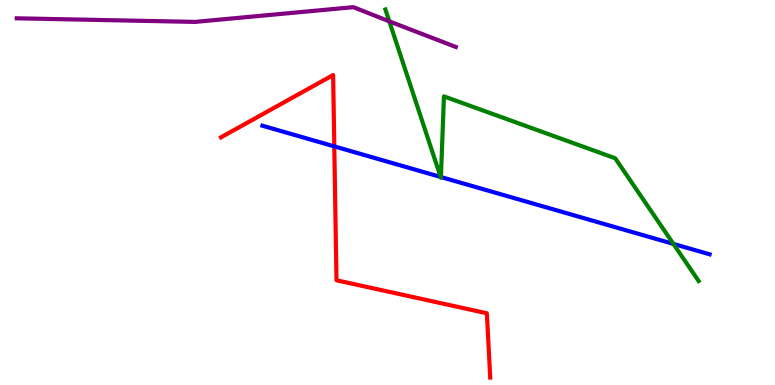[{'lines': ['blue', 'red'], 'intersections': [{'x': 4.31, 'y': 6.2}]}, {'lines': ['green', 'red'], 'intersections': []}, {'lines': ['purple', 'red'], 'intersections': []}, {'lines': ['blue', 'green'], 'intersections': [{'x': 5.69, 'y': 5.4}, {'x': 5.69, 'y': 5.4}, {'x': 8.69, 'y': 3.66}]}, {'lines': ['blue', 'purple'], 'intersections': []}, {'lines': ['green', 'purple'], 'intersections': [{'x': 5.02, 'y': 9.45}]}]